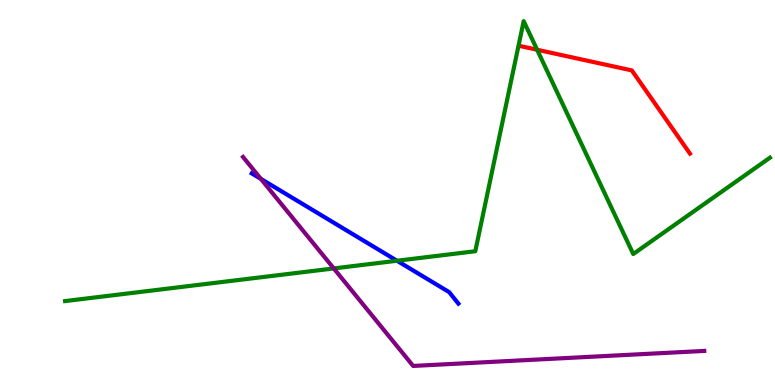[{'lines': ['blue', 'red'], 'intersections': []}, {'lines': ['green', 'red'], 'intersections': [{'x': 6.93, 'y': 8.71}]}, {'lines': ['purple', 'red'], 'intersections': []}, {'lines': ['blue', 'green'], 'intersections': [{'x': 5.12, 'y': 3.23}]}, {'lines': ['blue', 'purple'], 'intersections': [{'x': 3.37, 'y': 5.35}]}, {'lines': ['green', 'purple'], 'intersections': [{'x': 4.31, 'y': 3.03}]}]